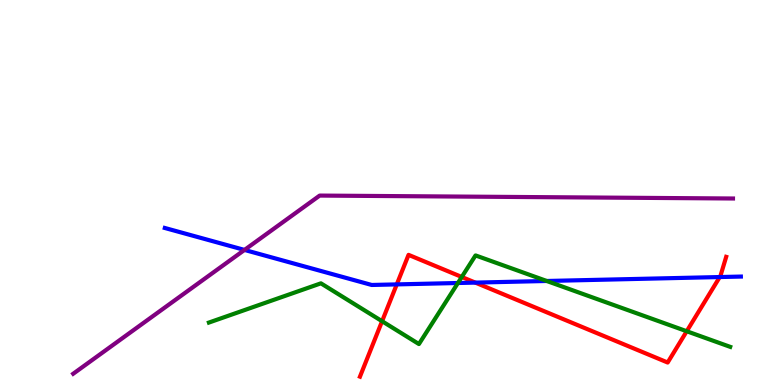[{'lines': ['blue', 'red'], 'intersections': [{'x': 5.12, 'y': 2.61}, {'x': 6.13, 'y': 2.66}, {'x': 9.29, 'y': 2.8}]}, {'lines': ['green', 'red'], 'intersections': [{'x': 4.93, 'y': 1.66}, {'x': 5.96, 'y': 2.81}, {'x': 8.86, 'y': 1.4}]}, {'lines': ['purple', 'red'], 'intersections': []}, {'lines': ['blue', 'green'], 'intersections': [{'x': 5.91, 'y': 2.65}, {'x': 7.05, 'y': 2.7}]}, {'lines': ['blue', 'purple'], 'intersections': [{'x': 3.15, 'y': 3.51}]}, {'lines': ['green', 'purple'], 'intersections': []}]